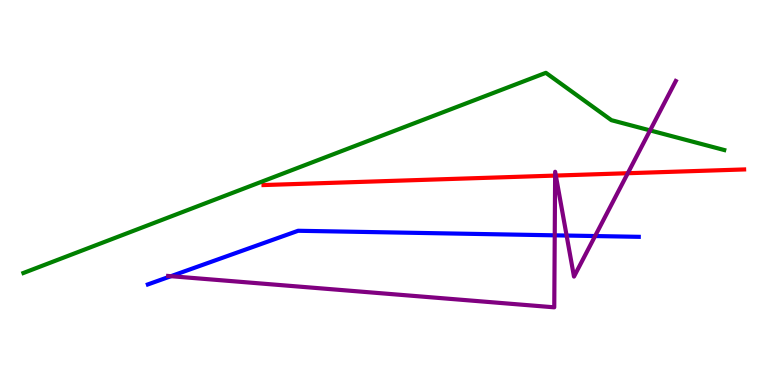[{'lines': ['blue', 'red'], 'intersections': []}, {'lines': ['green', 'red'], 'intersections': []}, {'lines': ['purple', 'red'], 'intersections': [{'x': 7.16, 'y': 5.44}, {'x': 7.17, 'y': 5.44}, {'x': 8.1, 'y': 5.5}]}, {'lines': ['blue', 'green'], 'intersections': []}, {'lines': ['blue', 'purple'], 'intersections': [{'x': 2.21, 'y': 2.83}, {'x': 7.16, 'y': 3.89}, {'x': 7.31, 'y': 3.88}, {'x': 7.68, 'y': 3.87}]}, {'lines': ['green', 'purple'], 'intersections': [{'x': 8.39, 'y': 6.61}]}]